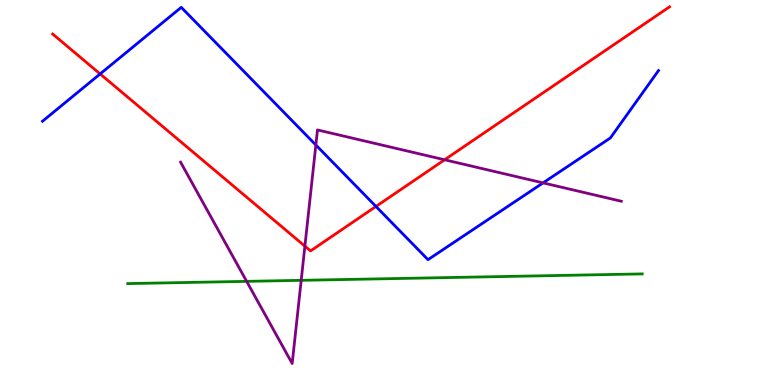[{'lines': ['blue', 'red'], 'intersections': [{'x': 1.29, 'y': 8.08}, {'x': 4.85, 'y': 4.64}]}, {'lines': ['green', 'red'], 'intersections': []}, {'lines': ['purple', 'red'], 'intersections': [{'x': 3.93, 'y': 3.61}, {'x': 5.74, 'y': 5.85}]}, {'lines': ['blue', 'green'], 'intersections': []}, {'lines': ['blue', 'purple'], 'intersections': [{'x': 4.08, 'y': 6.23}, {'x': 7.01, 'y': 5.25}]}, {'lines': ['green', 'purple'], 'intersections': [{'x': 3.18, 'y': 2.69}, {'x': 3.89, 'y': 2.72}]}]